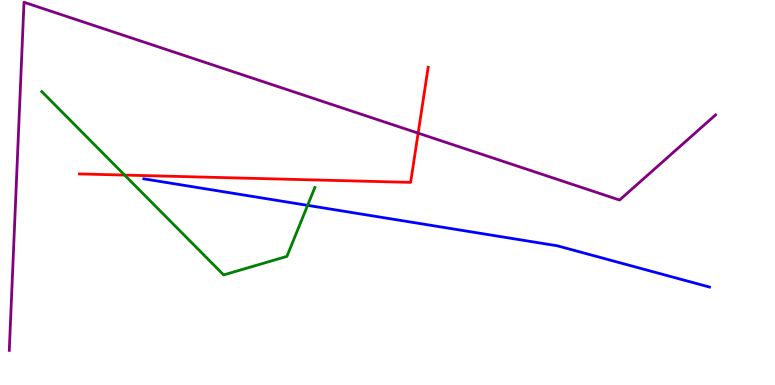[{'lines': ['blue', 'red'], 'intersections': []}, {'lines': ['green', 'red'], 'intersections': [{'x': 1.61, 'y': 5.45}]}, {'lines': ['purple', 'red'], 'intersections': [{'x': 5.4, 'y': 6.54}]}, {'lines': ['blue', 'green'], 'intersections': [{'x': 3.97, 'y': 4.67}]}, {'lines': ['blue', 'purple'], 'intersections': []}, {'lines': ['green', 'purple'], 'intersections': []}]